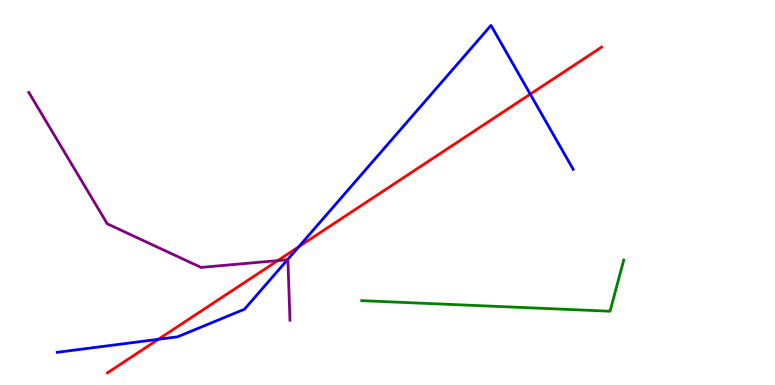[{'lines': ['blue', 'red'], 'intersections': [{'x': 2.04, 'y': 1.19}, {'x': 3.85, 'y': 3.59}, {'x': 6.84, 'y': 7.55}]}, {'lines': ['green', 'red'], 'intersections': []}, {'lines': ['purple', 'red'], 'intersections': [{'x': 3.58, 'y': 3.23}]}, {'lines': ['blue', 'green'], 'intersections': []}, {'lines': ['blue', 'purple'], 'intersections': [{'x': 3.71, 'y': 3.25}]}, {'lines': ['green', 'purple'], 'intersections': []}]